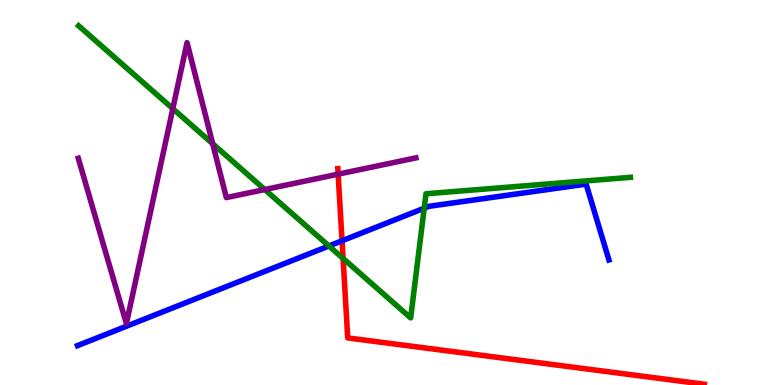[{'lines': ['blue', 'red'], 'intersections': [{'x': 4.41, 'y': 3.75}]}, {'lines': ['green', 'red'], 'intersections': [{'x': 4.43, 'y': 3.29}]}, {'lines': ['purple', 'red'], 'intersections': [{'x': 4.36, 'y': 5.48}]}, {'lines': ['blue', 'green'], 'intersections': [{'x': 4.24, 'y': 3.61}, {'x': 5.47, 'y': 4.59}]}, {'lines': ['blue', 'purple'], 'intersections': []}, {'lines': ['green', 'purple'], 'intersections': [{'x': 2.23, 'y': 7.18}, {'x': 2.74, 'y': 6.27}, {'x': 3.42, 'y': 5.08}]}]